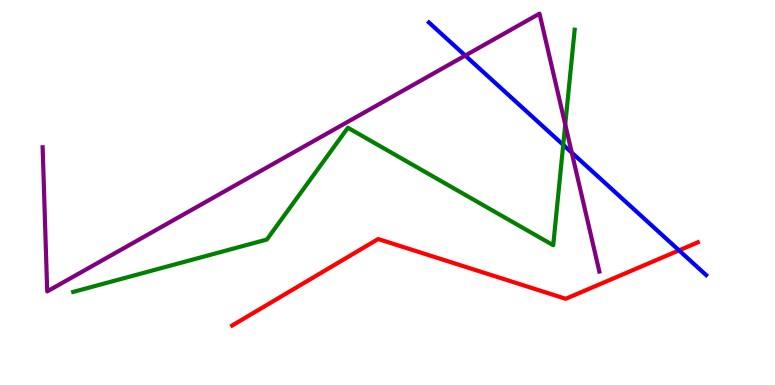[{'lines': ['blue', 'red'], 'intersections': [{'x': 8.76, 'y': 3.5}]}, {'lines': ['green', 'red'], 'intersections': []}, {'lines': ['purple', 'red'], 'intersections': []}, {'lines': ['blue', 'green'], 'intersections': [{'x': 7.27, 'y': 6.24}]}, {'lines': ['blue', 'purple'], 'intersections': [{'x': 6.0, 'y': 8.56}, {'x': 7.38, 'y': 6.04}]}, {'lines': ['green', 'purple'], 'intersections': [{'x': 7.29, 'y': 6.77}]}]